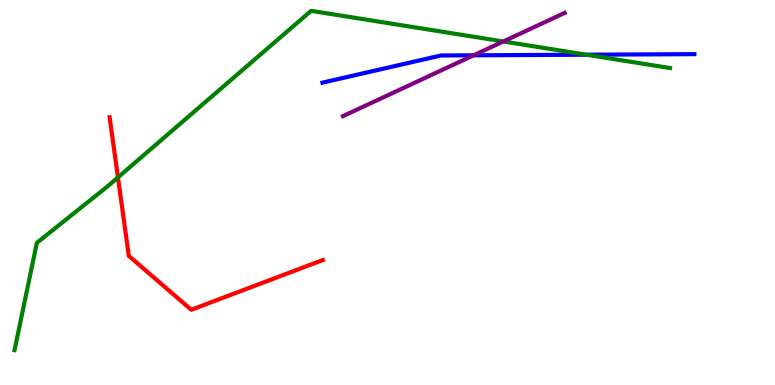[{'lines': ['blue', 'red'], 'intersections': []}, {'lines': ['green', 'red'], 'intersections': [{'x': 1.52, 'y': 5.39}]}, {'lines': ['purple', 'red'], 'intersections': []}, {'lines': ['blue', 'green'], 'intersections': [{'x': 7.57, 'y': 8.58}]}, {'lines': ['blue', 'purple'], 'intersections': [{'x': 6.11, 'y': 8.56}]}, {'lines': ['green', 'purple'], 'intersections': [{'x': 6.49, 'y': 8.92}]}]